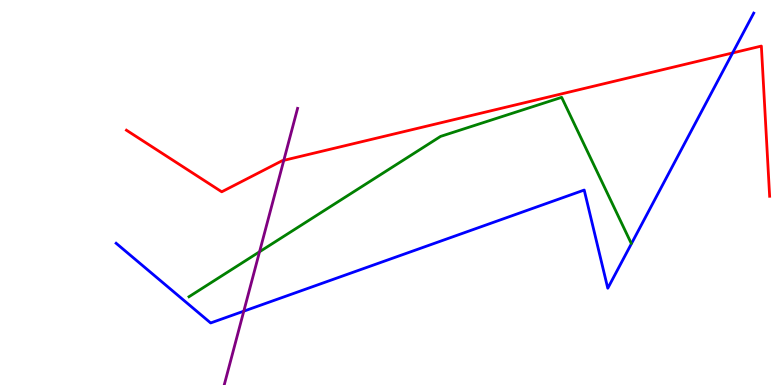[{'lines': ['blue', 'red'], 'intersections': [{'x': 9.45, 'y': 8.62}]}, {'lines': ['green', 'red'], 'intersections': []}, {'lines': ['purple', 'red'], 'intersections': [{'x': 3.66, 'y': 5.83}]}, {'lines': ['blue', 'green'], 'intersections': []}, {'lines': ['blue', 'purple'], 'intersections': [{'x': 3.15, 'y': 1.92}]}, {'lines': ['green', 'purple'], 'intersections': [{'x': 3.35, 'y': 3.46}]}]